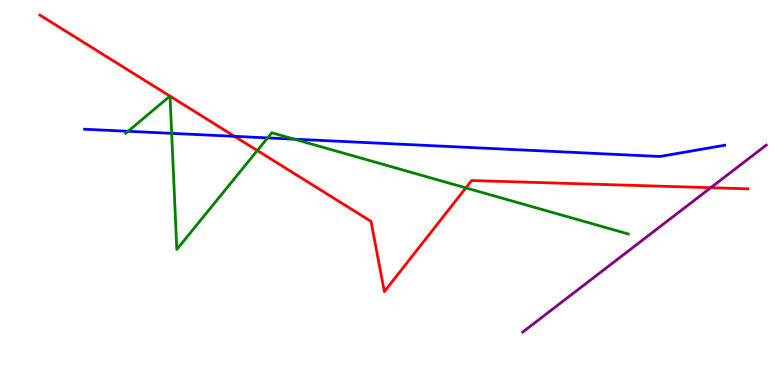[{'lines': ['blue', 'red'], 'intersections': [{'x': 3.03, 'y': 6.46}]}, {'lines': ['green', 'red'], 'intersections': [{'x': 2.19, 'y': 7.5}, {'x': 2.19, 'y': 7.5}, {'x': 3.32, 'y': 6.09}, {'x': 6.01, 'y': 5.12}]}, {'lines': ['purple', 'red'], 'intersections': [{'x': 9.17, 'y': 5.12}]}, {'lines': ['blue', 'green'], 'intersections': [{'x': 1.65, 'y': 6.59}, {'x': 2.22, 'y': 6.54}, {'x': 3.45, 'y': 6.42}, {'x': 3.8, 'y': 6.39}]}, {'lines': ['blue', 'purple'], 'intersections': []}, {'lines': ['green', 'purple'], 'intersections': []}]